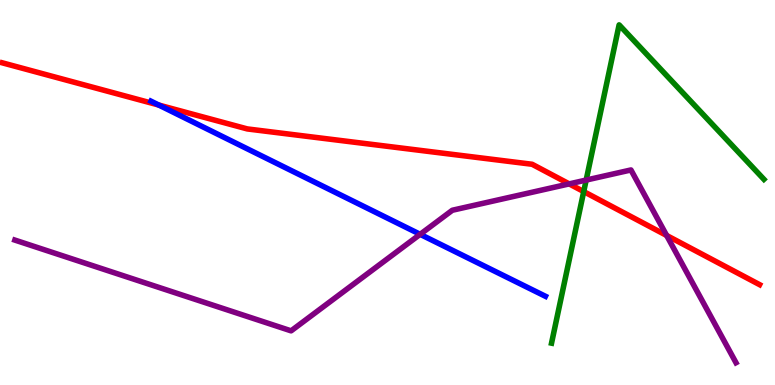[{'lines': ['blue', 'red'], 'intersections': [{'x': 2.05, 'y': 7.27}]}, {'lines': ['green', 'red'], 'intersections': [{'x': 7.53, 'y': 5.02}]}, {'lines': ['purple', 'red'], 'intersections': [{'x': 7.34, 'y': 5.22}, {'x': 8.6, 'y': 3.88}]}, {'lines': ['blue', 'green'], 'intersections': []}, {'lines': ['blue', 'purple'], 'intersections': [{'x': 5.42, 'y': 3.91}]}, {'lines': ['green', 'purple'], 'intersections': [{'x': 7.56, 'y': 5.32}]}]